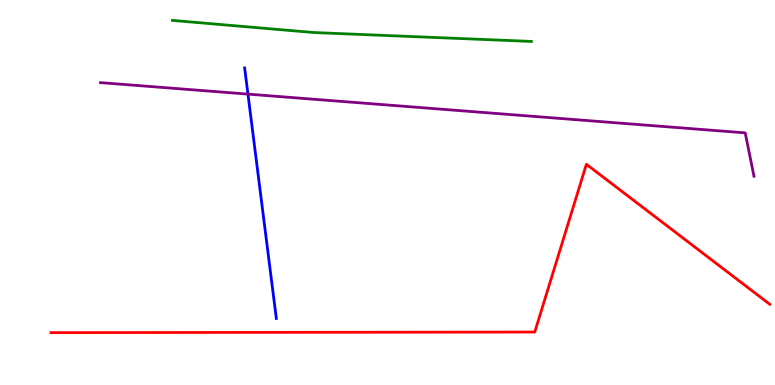[{'lines': ['blue', 'red'], 'intersections': []}, {'lines': ['green', 'red'], 'intersections': []}, {'lines': ['purple', 'red'], 'intersections': []}, {'lines': ['blue', 'green'], 'intersections': []}, {'lines': ['blue', 'purple'], 'intersections': [{'x': 3.2, 'y': 7.56}]}, {'lines': ['green', 'purple'], 'intersections': []}]